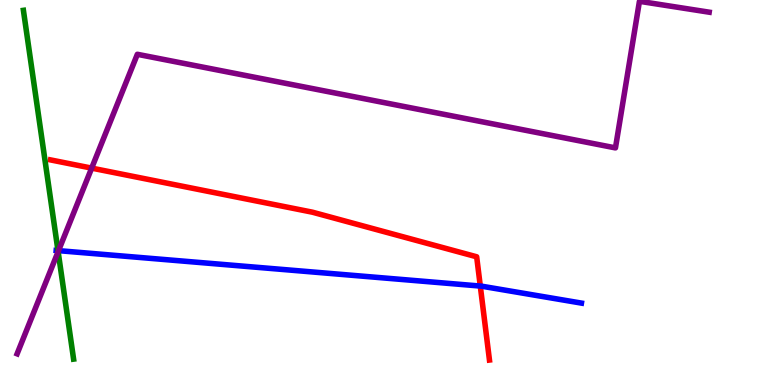[{'lines': ['blue', 'red'], 'intersections': [{'x': 6.2, 'y': 2.57}]}, {'lines': ['green', 'red'], 'intersections': []}, {'lines': ['purple', 'red'], 'intersections': [{'x': 1.18, 'y': 5.63}]}, {'lines': ['blue', 'green'], 'intersections': [{'x': 0.748, 'y': 3.49}]}, {'lines': ['blue', 'purple'], 'intersections': [{'x': 0.755, 'y': 3.49}]}, {'lines': ['green', 'purple'], 'intersections': [{'x': 0.75, 'y': 3.46}]}]